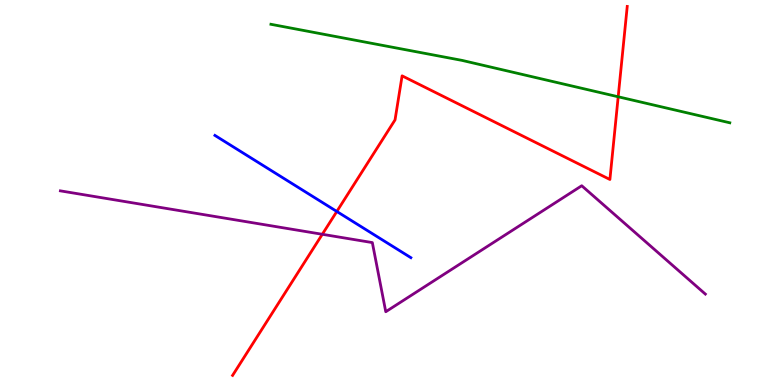[{'lines': ['blue', 'red'], 'intersections': [{'x': 4.35, 'y': 4.51}]}, {'lines': ['green', 'red'], 'intersections': [{'x': 7.98, 'y': 7.49}]}, {'lines': ['purple', 'red'], 'intersections': [{'x': 4.16, 'y': 3.91}]}, {'lines': ['blue', 'green'], 'intersections': []}, {'lines': ['blue', 'purple'], 'intersections': []}, {'lines': ['green', 'purple'], 'intersections': []}]